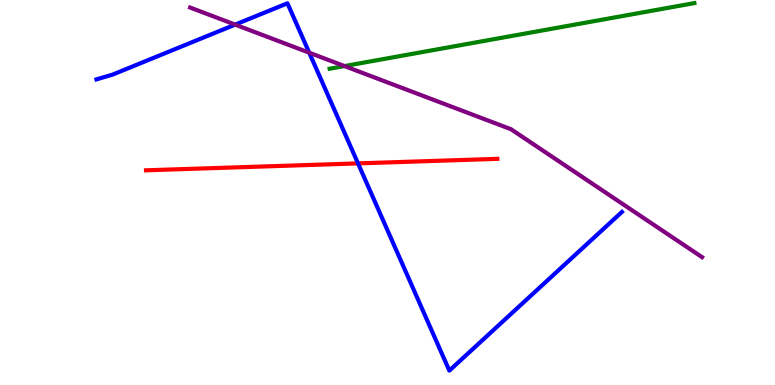[{'lines': ['blue', 'red'], 'intersections': [{'x': 4.62, 'y': 5.76}]}, {'lines': ['green', 'red'], 'intersections': []}, {'lines': ['purple', 'red'], 'intersections': []}, {'lines': ['blue', 'green'], 'intersections': []}, {'lines': ['blue', 'purple'], 'intersections': [{'x': 3.03, 'y': 9.36}, {'x': 3.99, 'y': 8.63}]}, {'lines': ['green', 'purple'], 'intersections': [{'x': 4.44, 'y': 8.28}]}]